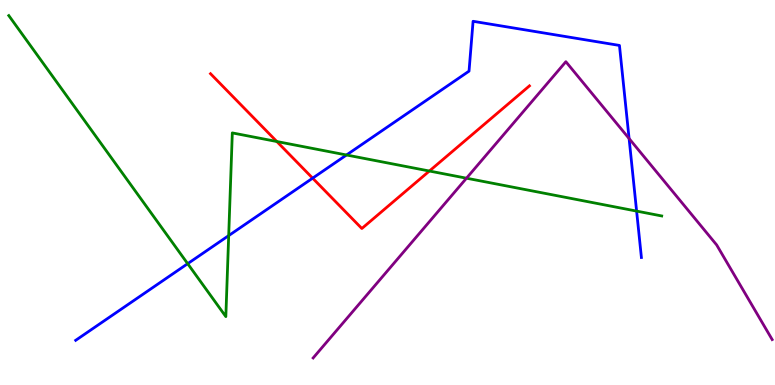[{'lines': ['blue', 'red'], 'intersections': [{'x': 4.03, 'y': 5.37}]}, {'lines': ['green', 'red'], 'intersections': [{'x': 3.57, 'y': 6.32}, {'x': 5.54, 'y': 5.56}]}, {'lines': ['purple', 'red'], 'intersections': []}, {'lines': ['blue', 'green'], 'intersections': [{'x': 2.42, 'y': 3.15}, {'x': 2.95, 'y': 3.88}, {'x': 4.47, 'y': 5.97}, {'x': 8.21, 'y': 4.52}]}, {'lines': ['blue', 'purple'], 'intersections': [{'x': 8.12, 'y': 6.4}]}, {'lines': ['green', 'purple'], 'intersections': [{'x': 6.02, 'y': 5.37}]}]